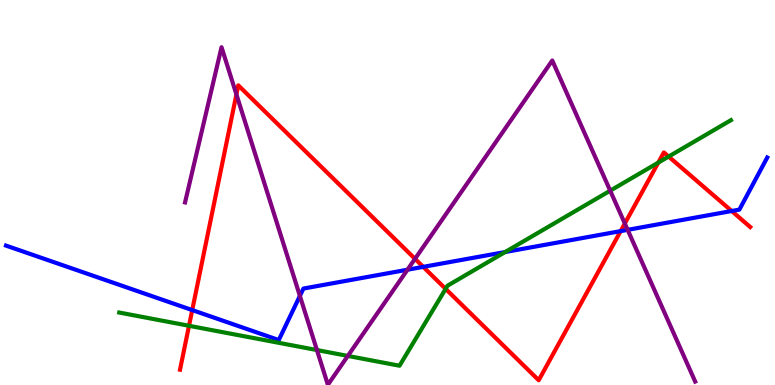[{'lines': ['blue', 'red'], 'intersections': [{'x': 2.48, 'y': 1.95}, {'x': 5.46, 'y': 3.07}, {'x': 8.01, 'y': 4.0}, {'x': 9.44, 'y': 4.52}]}, {'lines': ['green', 'red'], 'intersections': [{'x': 2.44, 'y': 1.54}, {'x': 5.75, 'y': 2.5}, {'x': 8.49, 'y': 5.78}, {'x': 8.63, 'y': 5.93}]}, {'lines': ['purple', 'red'], 'intersections': [{'x': 3.05, 'y': 7.55}, {'x': 5.36, 'y': 3.28}, {'x': 8.06, 'y': 4.19}]}, {'lines': ['blue', 'green'], 'intersections': [{'x': 6.52, 'y': 3.45}]}, {'lines': ['blue', 'purple'], 'intersections': [{'x': 3.87, 'y': 2.31}, {'x': 5.26, 'y': 2.99}, {'x': 8.1, 'y': 4.03}]}, {'lines': ['green', 'purple'], 'intersections': [{'x': 4.09, 'y': 0.908}, {'x': 4.49, 'y': 0.755}, {'x': 7.87, 'y': 5.05}]}]